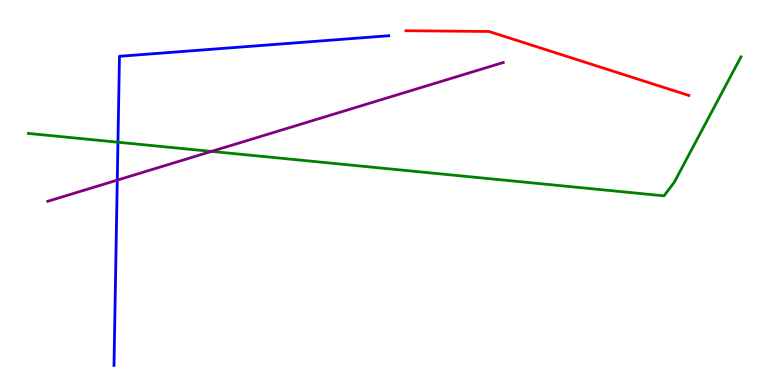[{'lines': ['blue', 'red'], 'intersections': []}, {'lines': ['green', 'red'], 'intersections': []}, {'lines': ['purple', 'red'], 'intersections': []}, {'lines': ['blue', 'green'], 'intersections': [{'x': 1.52, 'y': 6.31}]}, {'lines': ['blue', 'purple'], 'intersections': [{'x': 1.51, 'y': 5.32}]}, {'lines': ['green', 'purple'], 'intersections': [{'x': 2.73, 'y': 6.07}]}]